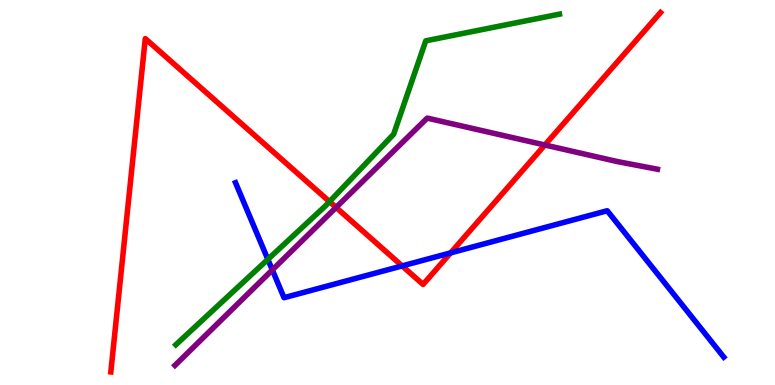[{'lines': ['blue', 'red'], 'intersections': [{'x': 5.19, 'y': 3.09}, {'x': 5.81, 'y': 3.43}]}, {'lines': ['green', 'red'], 'intersections': [{'x': 4.25, 'y': 4.76}]}, {'lines': ['purple', 'red'], 'intersections': [{'x': 4.34, 'y': 4.61}, {'x': 7.03, 'y': 6.23}]}, {'lines': ['blue', 'green'], 'intersections': [{'x': 3.46, 'y': 3.26}]}, {'lines': ['blue', 'purple'], 'intersections': [{'x': 3.51, 'y': 2.99}]}, {'lines': ['green', 'purple'], 'intersections': []}]